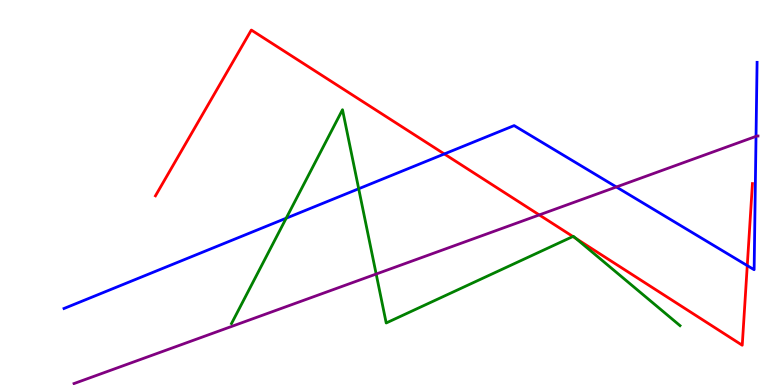[{'lines': ['blue', 'red'], 'intersections': [{'x': 5.73, 'y': 6.0}, {'x': 9.64, 'y': 3.1}]}, {'lines': ['green', 'red'], 'intersections': [{'x': 7.39, 'y': 3.86}, {'x': 7.43, 'y': 3.81}]}, {'lines': ['purple', 'red'], 'intersections': [{'x': 6.96, 'y': 4.42}]}, {'lines': ['blue', 'green'], 'intersections': [{'x': 3.69, 'y': 4.33}, {'x': 4.63, 'y': 5.1}]}, {'lines': ['blue', 'purple'], 'intersections': [{'x': 7.95, 'y': 5.14}, {'x': 9.76, 'y': 6.46}]}, {'lines': ['green', 'purple'], 'intersections': [{'x': 4.85, 'y': 2.88}]}]